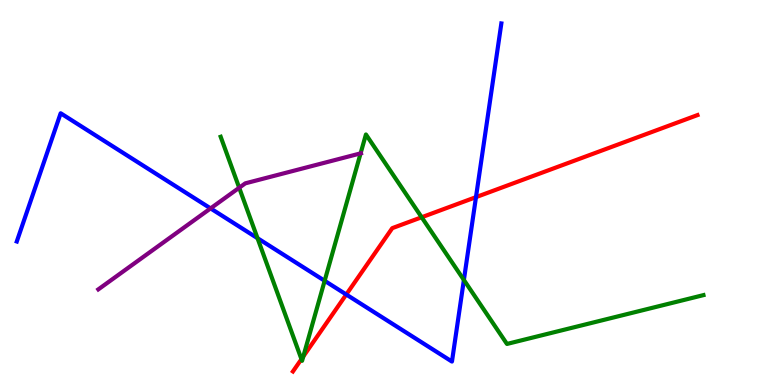[{'lines': ['blue', 'red'], 'intersections': [{'x': 4.47, 'y': 2.35}, {'x': 6.14, 'y': 4.88}]}, {'lines': ['green', 'red'], 'intersections': [{'x': 3.89, 'y': 0.671}, {'x': 3.91, 'y': 0.741}, {'x': 5.44, 'y': 4.36}]}, {'lines': ['purple', 'red'], 'intersections': []}, {'lines': ['blue', 'green'], 'intersections': [{'x': 3.32, 'y': 3.81}, {'x': 4.19, 'y': 2.71}, {'x': 5.99, 'y': 2.73}]}, {'lines': ['blue', 'purple'], 'intersections': [{'x': 2.72, 'y': 4.59}]}, {'lines': ['green', 'purple'], 'intersections': [{'x': 3.09, 'y': 5.12}, {'x': 4.65, 'y': 6.02}]}]